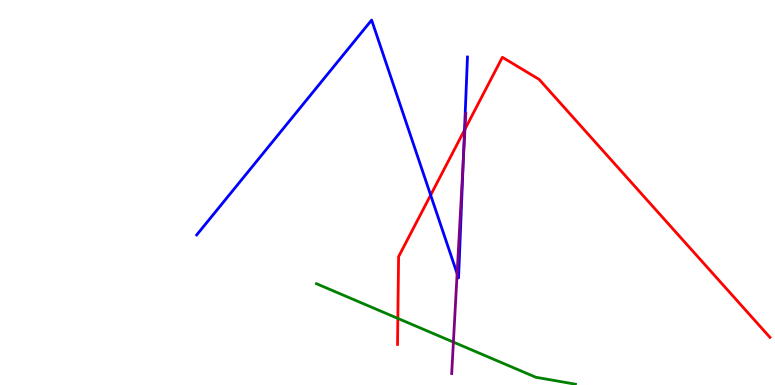[{'lines': ['blue', 'red'], 'intersections': [{'x': 5.56, 'y': 4.93}, {'x': 5.99, 'y': 6.62}]}, {'lines': ['green', 'red'], 'intersections': [{'x': 5.13, 'y': 1.73}]}, {'lines': ['purple', 'red'], 'intersections': [{'x': 6.0, 'y': 6.64}]}, {'lines': ['blue', 'green'], 'intersections': []}, {'lines': ['blue', 'purple'], 'intersections': [{'x': 5.9, 'y': 2.89}, {'x': 5.98, 'y': 5.91}]}, {'lines': ['green', 'purple'], 'intersections': [{'x': 5.85, 'y': 1.11}]}]